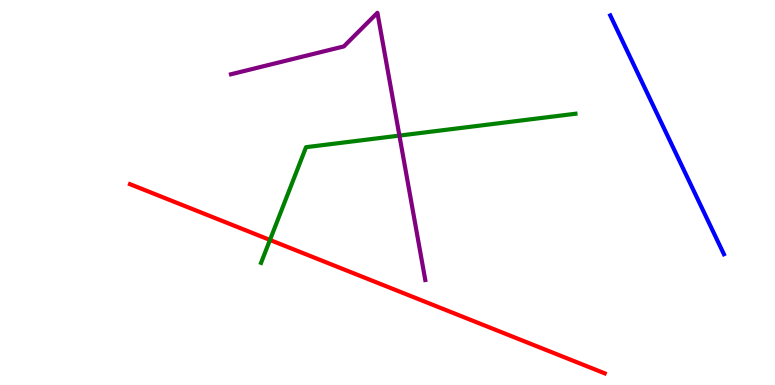[{'lines': ['blue', 'red'], 'intersections': []}, {'lines': ['green', 'red'], 'intersections': [{'x': 3.48, 'y': 3.77}]}, {'lines': ['purple', 'red'], 'intersections': []}, {'lines': ['blue', 'green'], 'intersections': []}, {'lines': ['blue', 'purple'], 'intersections': []}, {'lines': ['green', 'purple'], 'intersections': [{'x': 5.15, 'y': 6.48}]}]